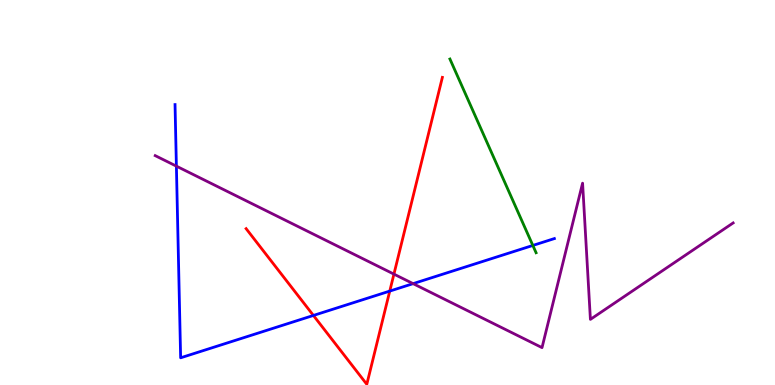[{'lines': ['blue', 'red'], 'intersections': [{'x': 4.04, 'y': 1.81}, {'x': 5.03, 'y': 2.44}]}, {'lines': ['green', 'red'], 'intersections': []}, {'lines': ['purple', 'red'], 'intersections': [{'x': 5.08, 'y': 2.88}]}, {'lines': ['blue', 'green'], 'intersections': [{'x': 6.88, 'y': 3.62}]}, {'lines': ['blue', 'purple'], 'intersections': [{'x': 2.28, 'y': 5.68}, {'x': 5.33, 'y': 2.63}]}, {'lines': ['green', 'purple'], 'intersections': []}]